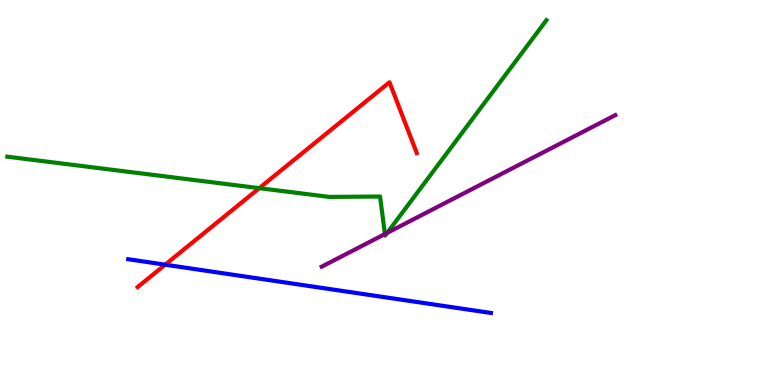[{'lines': ['blue', 'red'], 'intersections': [{'x': 2.13, 'y': 3.12}]}, {'lines': ['green', 'red'], 'intersections': [{'x': 3.35, 'y': 5.11}]}, {'lines': ['purple', 'red'], 'intersections': []}, {'lines': ['blue', 'green'], 'intersections': []}, {'lines': ['blue', 'purple'], 'intersections': []}, {'lines': ['green', 'purple'], 'intersections': [{'x': 4.97, 'y': 3.92}, {'x': 5.0, 'y': 3.95}]}]